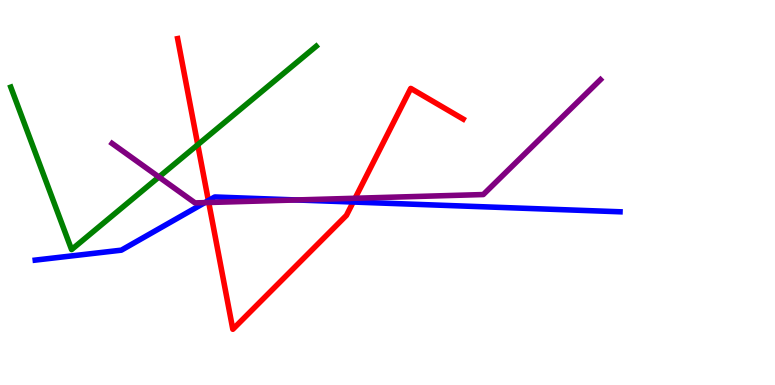[{'lines': ['blue', 'red'], 'intersections': [{'x': 2.69, 'y': 4.79}, {'x': 4.56, 'y': 4.75}]}, {'lines': ['green', 'red'], 'intersections': [{'x': 2.55, 'y': 6.24}]}, {'lines': ['purple', 'red'], 'intersections': [{'x': 2.69, 'y': 4.74}, {'x': 4.58, 'y': 4.85}]}, {'lines': ['blue', 'green'], 'intersections': []}, {'lines': ['blue', 'purple'], 'intersections': [{'x': 2.64, 'y': 4.74}, {'x': 3.83, 'y': 4.81}]}, {'lines': ['green', 'purple'], 'intersections': [{'x': 2.05, 'y': 5.4}]}]